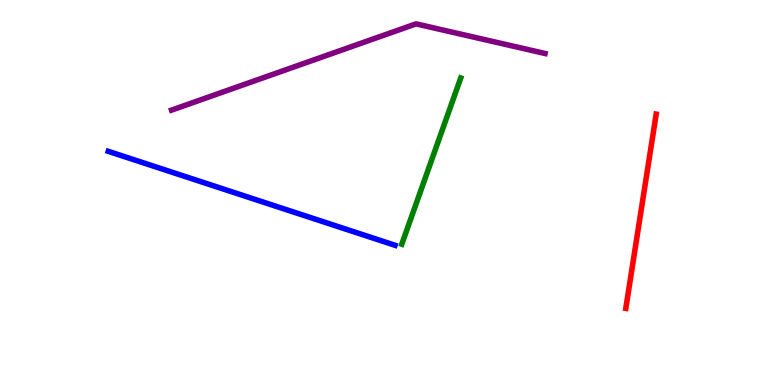[{'lines': ['blue', 'red'], 'intersections': []}, {'lines': ['green', 'red'], 'intersections': []}, {'lines': ['purple', 'red'], 'intersections': []}, {'lines': ['blue', 'green'], 'intersections': []}, {'lines': ['blue', 'purple'], 'intersections': []}, {'lines': ['green', 'purple'], 'intersections': []}]